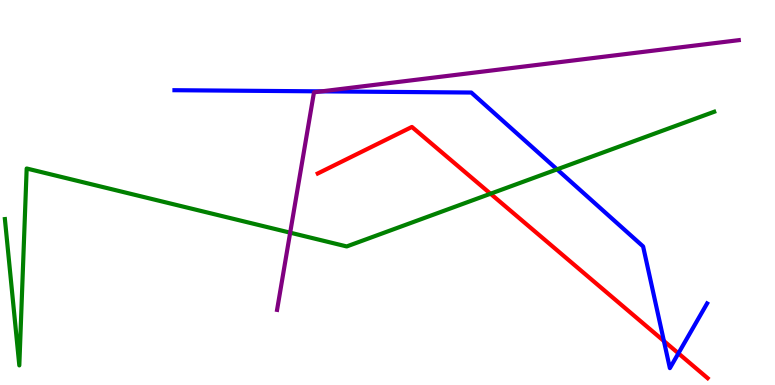[{'lines': ['blue', 'red'], 'intersections': [{'x': 8.57, 'y': 1.14}, {'x': 8.75, 'y': 0.823}]}, {'lines': ['green', 'red'], 'intersections': [{'x': 6.33, 'y': 4.97}]}, {'lines': ['purple', 'red'], 'intersections': []}, {'lines': ['blue', 'green'], 'intersections': [{'x': 7.19, 'y': 5.6}]}, {'lines': ['blue', 'purple'], 'intersections': [{'x': 4.15, 'y': 7.63}]}, {'lines': ['green', 'purple'], 'intersections': [{'x': 3.74, 'y': 3.96}]}]